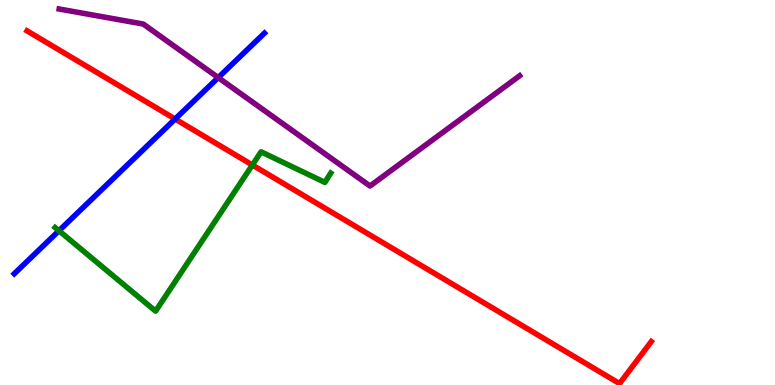[{'lines': ['blue', 'red'], 'intersections': [{'x': 2.26, 'y': 6.91}]}, {'lines': ['green', 'red'], 'intersections': [{'x': 3.26, 'y': 5.71}]}, {'lines': ['purple', 'red'], 'intersections': []}, {'lines': ['blue', 'green'], 'intersections': [{'x': 0.761, 'y': 4.01}]}, {'lines': ['blue', 'purple'], 'intersections': [{'x': 2.82, 'y': 7.98}]}, {'lines': ['green', 'purple'], 'intersections': []}]